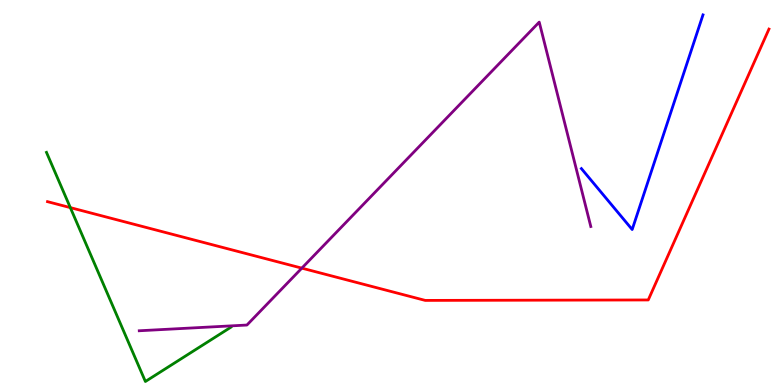[{'lines': ['blue', 'red'], 'intersections': []}, {'lines': ['green', 'red'], 'intersections': [{'x': 0.907, 'y': 4.61}]}, {'lines': ['purple', 'red'], 'intersections': [{'x': 3.89, 'y': 3.04}]}, {'lines': ['blue', 'green'], 'intersections': []}, {'lines': ['blue', 'purple'], 'intersections': []}, {'lines': ['green', 'purple'], 'intersections': []}]